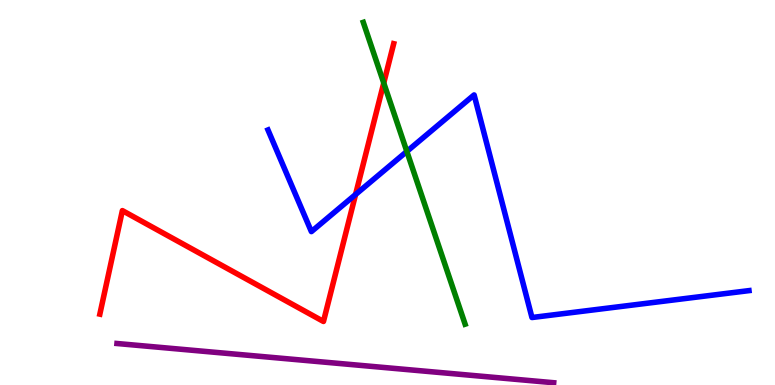[{'lines': ['blue', 'red'], 'intersections': [{'x': 4.59, 'y': 4.95}]}, {'lines': ['green', 'red'], 'intersections': [{'x': 4.95, 'y': 7.84}]}, {'lines': ['purple', 'red'], 'intersections': []}, {'lines': ['blue', 'green'], 'intersections': [{'x': 5.25, 'y': 6.07}]}, {'lines': ['blue', 'purple'], 'intersections': []}, {'lines': ['green', 'purple'], 'intersections': []}]